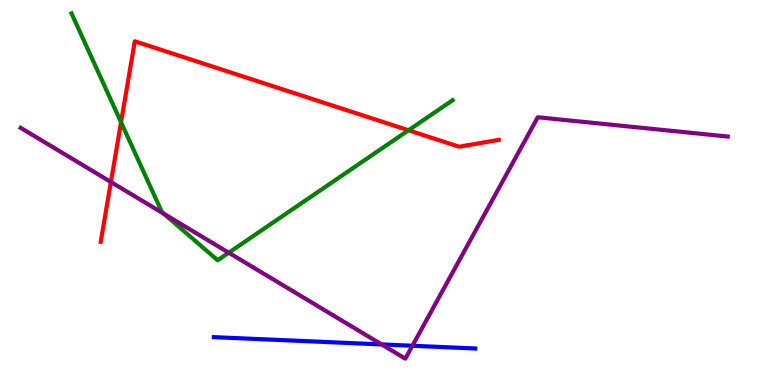[{'lines': ['blue', 'red'], 'intersections': []}, {'lines': ['green', 'red'], 'intersections': [{'x': 1.56, 'y': 6.82}, {'x': 5.27, 'y': 6.62}]}, {'lines': ['purple', 'red'], 'intersections': [{'x': 1.43, 'y': 5.27}]}, {'lines': ['blue', 'green'], 'intersections': []}, {'lines': ['blue', 'purple'], 'intersections': [{'x': 4.92, 'y': 1.05}, {'x': 5.32, 'y': 1.02}]}, {'lines': ['green', 'purple'], 'intersections': [{'x': 2.11, 'y': 4.45}, {'x': 2.95, 'y': 3.44}]}]